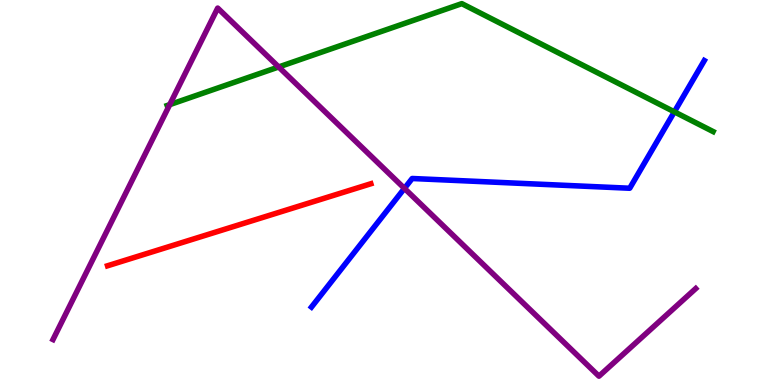[{'lines': ['blue', 'red'], 'intersections': []}, {'lines': ['green', 'red'], 'intersections': []}, {'lines': ['purple', 'red'], 'intersections': []}, {'lines': ['blue', 'green'], 'intersections': [{'x': 8.7, 'y': 7.1}]}, {'lines': ['blue', 'purple'], 'intersections': [{'x': 5.22, 'y': 5.11}]}, {'lines': ['green', 'purple'], 'intersections': [{'x': 2.19, 'y': 7.28}, {'x': 3.6, 'y': 8.26}]}]